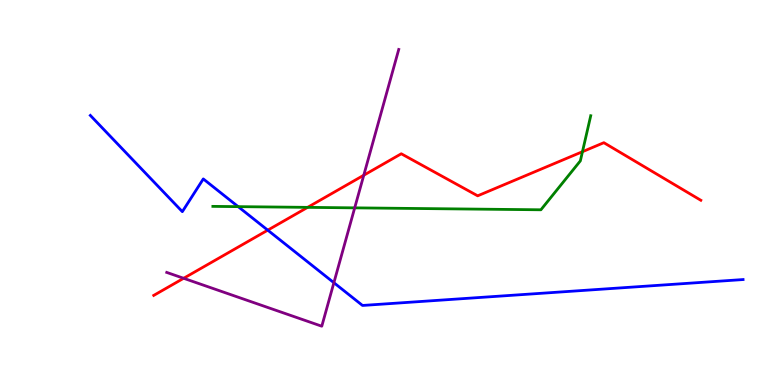[{'lines': ['blue', 'red'], 'intersections': [{'x': 3.45, 'y': 4.02}]}, {'lines': ['green', 'red'], 'intersections': [{'x': 3.97, 'y': 4.61}, {'x': 7.52, 'y': 6.06}]}, {'lines': ['purple', 'red'], 'intersections': [{'x': 2.37, 'y': 2.77}, {'x': 4.69, 'y': 5.45}]}, {'lines': ['blue', 'green'], 'intersections': [{'x': 3.07, 'y': 4.63}]}, {'lines': ['blue', 'purple'], 'intersections': [{'x': 4.31, 'y': 2.66}]}, {'lines': ['green', 'purple'], 'intersections': [{'x': 4.58, 'y': 4.6}]}]